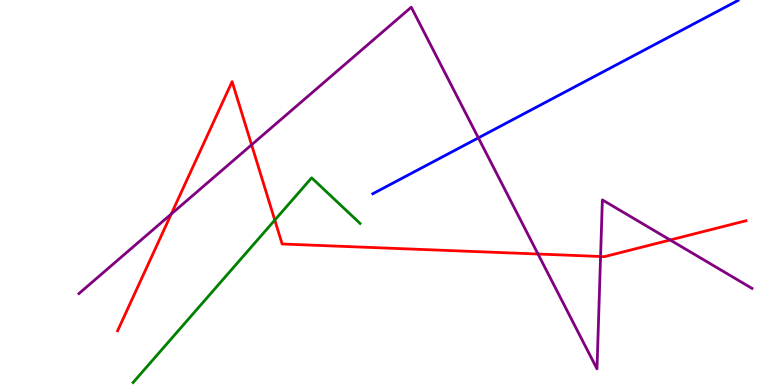[{'lines': ['blue', 'red'], 'intersections': []}, {'lines': ['green', 'red'], 'intersections': [{'x': 3.55, 'y': 4.28}]}, {'lines': ['purple', 'red'], 'intersections': [{'x': 2.21, 'y': 4.44}, {'x': 3.25, 'y': 6.24}, {'x': 6.94, 'y': 3.4}, {'x': 7.75, 'y': 3.34}, {'x': 8.65, 'y': 3.77}]}, {'lines': ['blue', 'green'], 'intersections': []}, {'lines': ['blue', 'purple'], 'intersections': [{'x': 6.17, 'y': 6.42}]}, {'lines': ['green', 'purple'], 'intersections': []}]